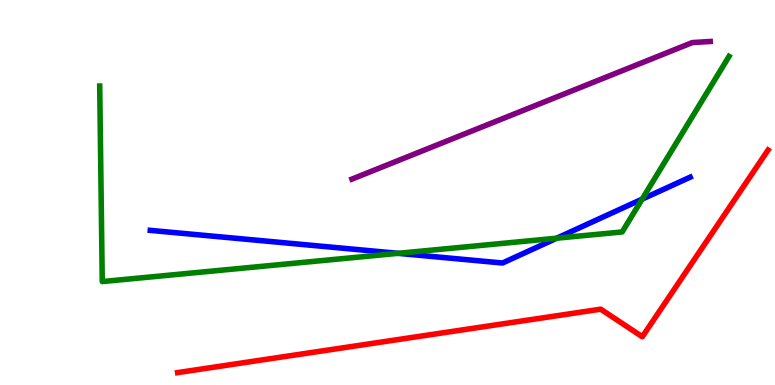[{'lines': ['blue', 'red'], 'intersections': []}, {'lines': ['green', 'red'], 'intersections': []}, {'lines': ['purple', 'red'], 'intersections': []}, {'lines': ['blue', 'green'], 'intersections': [{'x': 5.14, 'y': 3.42}, {'x': 7.18, 'y': 3.81}, {'x': 8.29, 'y': 4.83}]}, {'lines': ['blue', 'purple'], 'intersections': []}, {'lines': ['green', 'purple'], 'intersections': []}]